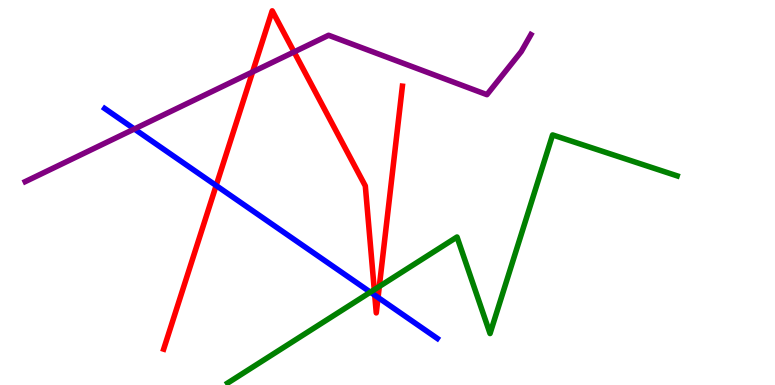[{'lines': ['blue', 'red'], 'intersections': [{'x': 2.79, 'y': 5.18}, {'x': 4.84, 'y': 2.33}, {'x': 4.88, 'y': 2.27}]}, {'lines': ['green', 'red'], 'intersections': [{'x': 4.83, 'y': 2.48}, {'x': 4.89, 'y': 2.56}]}, {'lines': ['purple', 'red'], 'intersections': [{'x': 3.26, 'y': 8.13}, {'x': 3.79, 'y': 8.65}]}, {'lines': ['blue', 'green'], 'intersections': [{'x': 4.78, 'y': 2.41}]}, {'lines': ['blue', 'purple'], 'intersections': [{'x': 1.73, 'y': 6.65}]}, {'lines': ['green', 'purple'], 'intersections': []}]